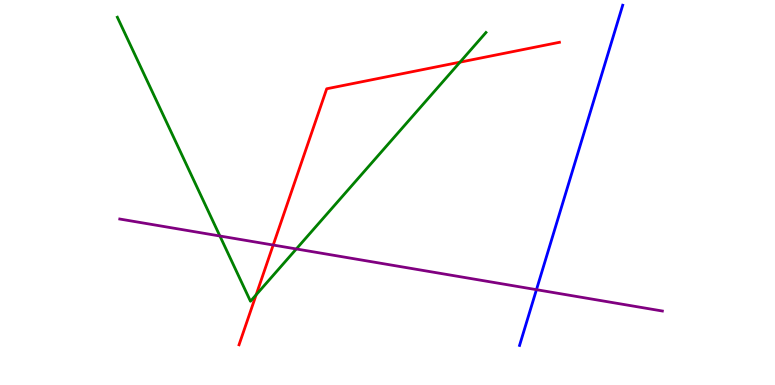[{'lines': ['blue', 'red'], 'intersections': []}, {'lines': ['green', 'red'], 'intersections': [{'x': 3.31, 'y': 2.34}, {'x': 5.94, 'y': 8.39}]}, {'lines': ['purple', 'red'], 'intersections': [{'x': 3.53, 'y': 3.64}]}, {'lines': ['blue', 'green'], 'intersections': []}, {'lines': ['blue', 'purple'], 'intersections': [{'x': 6.92, 'y': 2.48}]}, {'lines': ['green', 'purple'], 'intersections': [{'x': 2.84, 'y': 3.87}, {'x': 3.82, 'y': 3.53}]}]